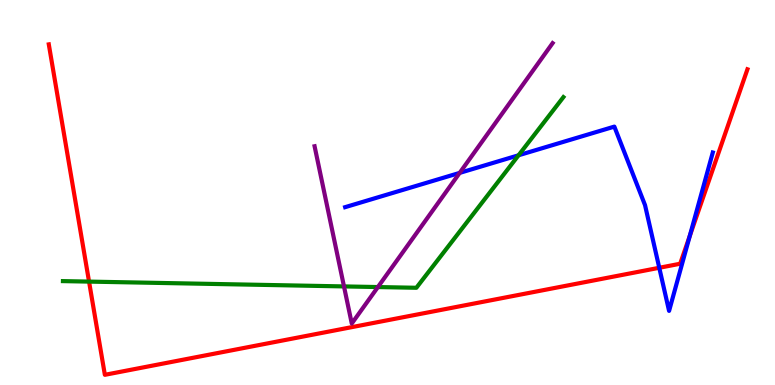[{'lines': ['blue', 'red'], 'intersections': [{'x': 8.51, 'y': 3.04}, {'x': 8.9, 'y': 3.87}]}, {'lines': ['green', 'red'], 'intersections': [{'x': 1.15, 'y': 2.69}]}, {'lines': ['purple', 'red'], 'intersections': []}, {'lines': ['blue', 'green'], 'intersections': [{'x': 6.69, 'y': 5.97}]}, {'lines': ['blue', 'purple'], 'intersections': [{'x': 5.93, 'y': 5.51}]}, {'lines': ['green', 'purple'], 'intersections': [{'x': 4.44, 'y': 2.56}, {'x': 4.88, 'y': 2.54}]}]